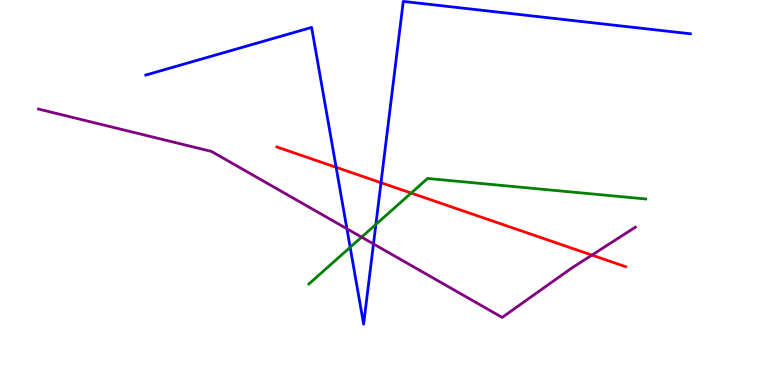[{'lines': ['blue', 'red'], 'intersections': [{'x': 4.34, 'y': 5.65}, {'x': 4.92, 'y': 5.25}]}, {'lines': ['green', 'red'], 'intersections': [{'x': 5.31, 'y': 4.99}]}, {'lines': ['purple', 'red'], 'intersections': [{'x': 7.64, 'y': 3.37}]}, {'lines': ['blue', 'green'], 'intersections': [{'x': 4.52, 'y': 3.58}, {'x': 4.85, 'y': 4.17}]}, {'lines': ['blue', 'purple'], 'intersections': [{'x': 4.48, 'y': 4.06}, {'x': 4.82, 'y': 3.66}]}, {'lines': ['green', 'purple'], 'intersections': [{'x': 4.67, 'y': 3.84}]}]